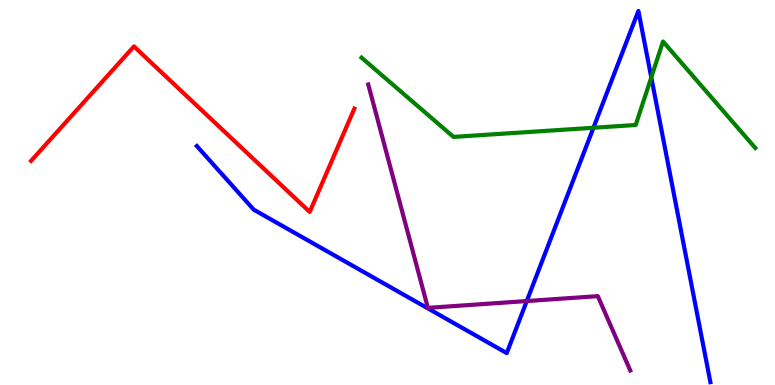[{'lines': ['blue', 'red'], 'intersections': []}, {'lines': ['green', 'red'], 'intersections': []}, {'lines': ['purple', 'red'], 'intersections': []}, {'lines': ['blue', 'green'], 'intersections': [{'x': 7.66, 'y': 6.68}, {'x': 8.4, 'y': 7.99}]}, {'lines': ['blue', 'purple'], 'intersections': [{'x': 6.8, 'y': 2.18}]}, {'lines': ['green', 'purple'], 'intersections': []}]